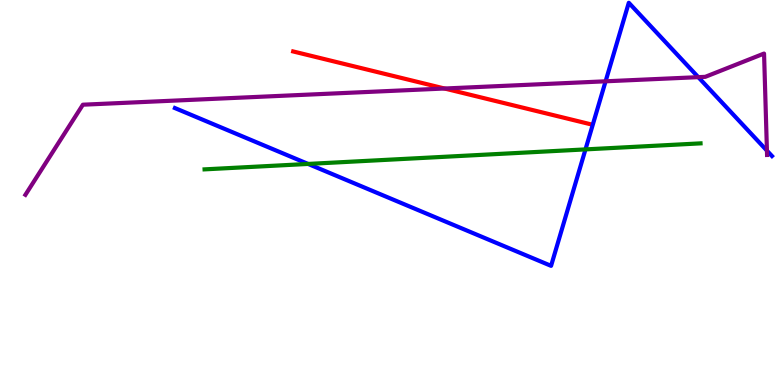[{'lines': ['blue', 'red'], 'intersections': []}, {'lines': ['green', 'red'], 'intersections': []}, {'lines': ['purple', 'red'], 'intersections': [{'x': 5.74, 'y': 7.7}]}, {'lines': ['blue', 'green'], 'intersections': [{'x': 3.98, 'y': 5.74}, {'x': 7.55, 'y': 6.12}]}, {'lines': ['blue', 'purple'], 'intersections': [{'x': 7.81, 'y': 7.89}, {'x': 9.01, 'y': 8.0}, {'x': 9.9, 'y': 6.09}]}, {'lines': ['green', 'purple'], 'intersections': []}]